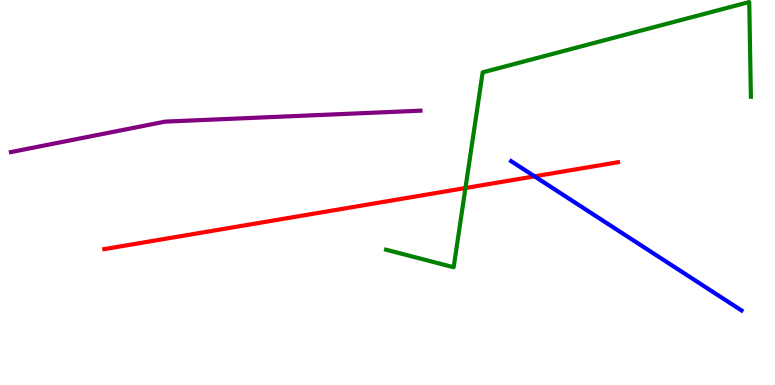[{'lines': ['blue', 'red'], 'intersections': [{'x': 6.9, 'y': 5.42}]}, {'lines': ['green', 'red'], 'intersections': [{'x': 6.01, 'y': 5.12}]}, {'lines': ['purple', 'red'], 'intersections': []}, {'lines': ['blue', 'green'], 'intersections': []}, {'lines': ['blue', 'purple'], 'intersections': []}, {'lines': ['green', 'purple'], 'intersections': []}]